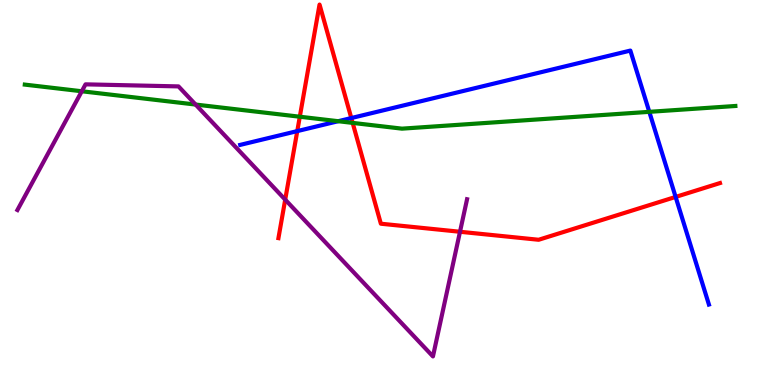[{'lines': ['blue', 'red'], 'intersections': [{'x': 3.84, 'y': 6.59}, {'x': 4.53, 'y': 6.93}, {'x': 8.72, 'y': 4.88}]}, {'lines': ['green', 'red'], 'intersections': [{'x': 3.87, 'y': 6.97}, {'x': 4.55, 'y': 6.81}]}, {'lines': ['purple', 'red'], 'intersections': [{'x': 3.68, 'y': 4.81}, {'x': 5.94, 'y': 3.98}]}, {'lines': ['blue', 'green'], 'intersections': [{'x': 4.36, 'y': 6.85}, {'x': 8.38, 'y': 7.1}]}, {'lines': ['blue', 'purple'], 'intersections': []}, {'lines': ['green', 'purple'], 'intersections': [{'x': 1.06, 'y': 7.63}, {'x': 2.52, 'y': 7.28}]}]